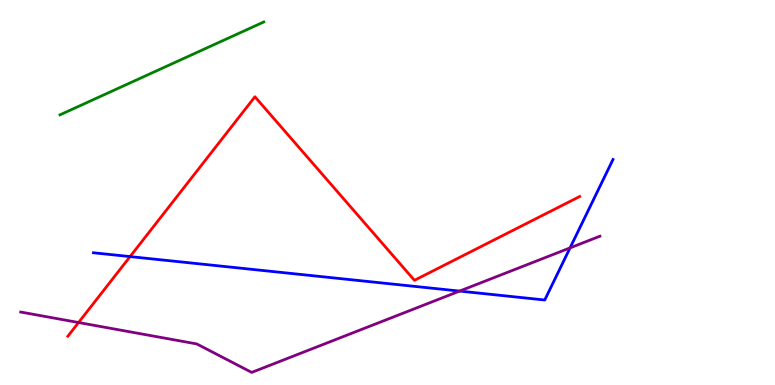[{'lines': ['blue', 'red'], 'intersections': [{'x': 1.68, 'y': 3.34}]}, {'lines': ['green', 'red'], 'intersections': []}, {'lines': ['purple', 'red'], 'intersections': [{'x': 1.01, 'y': 1.62}]}, {'lines': ['blue', 'green'], 'intersections': []}, {'lines': ['blue', 'purple'], 'intersections': [{'x': 5.93, 'y': 2.44}, {'x': 7.36, 'y': 3.56}]}, {'lines': ['green', 'purple'], 'intersections': []}]